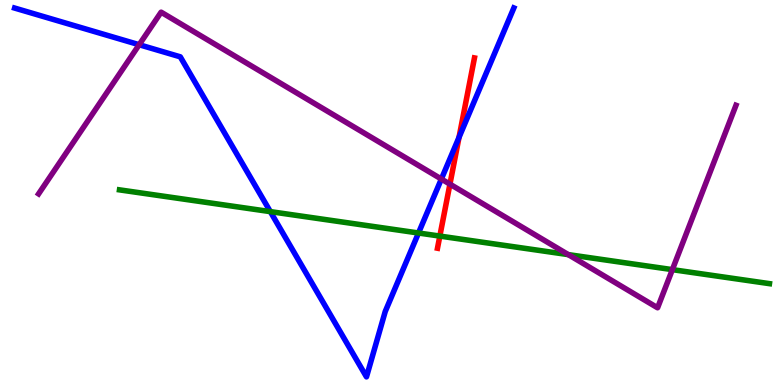[{'lines': ['blue', 'red'], 'intersections': [{'x': 5.92, 'y': 6.43}]}, {'lines': ['green', 'red'], 'intersections': [{'x': 5.68, 'y': 3.87}]}, {'lines': ['purple', 'red'], 'intersections': [{'x': 5.81, 'y': 5.22}]}, {'lines': ['blue', 'green'], 'intersections': [{'x': 3.49, 'y': 4.5}, {'x': 5.4, 'y': 3.95}]}, {'lines': ['blue', 'purple'], 'intersections': [{'x': 1.8, 'y': 8.84}, {'x': 5.69, 'y': 5.35}]}, {'lines': ['green', 'purple'], 'intersections': [{'x': 7.33, 'y': 3.39}, {'x': 8.68, 'y': 3.0}]}]